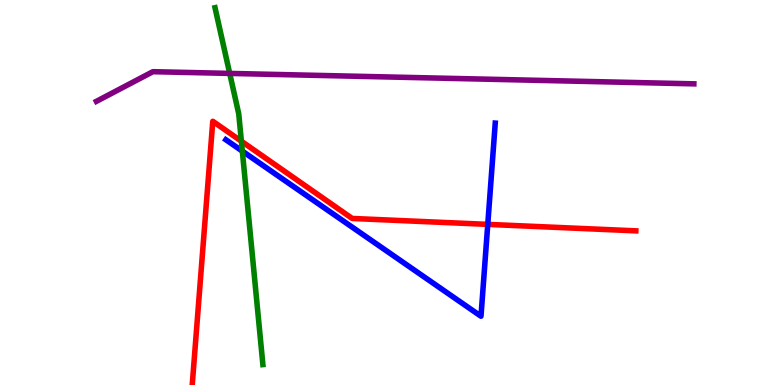[{'lines': ['blue', 'red'], 'intersections': [{'x': 6.29, 'y': 4.17}]}, {'lines': ['green', 'red'], 'intersections': [{'x': 3.11, 'y': 6.33}]}, {'lines': ['purple', 'red'], 'intersections': []}, {'lines': ['blue', 'green'], 'intersections': [{'x': 3.13, 'y': 6.07}]}, {'lines': ['blue', 'purple'], 'intersections': []}, {'lines': ['green', 'purple'], 'intersections': [{'x': 2.96, 'y': 8.09}]}]